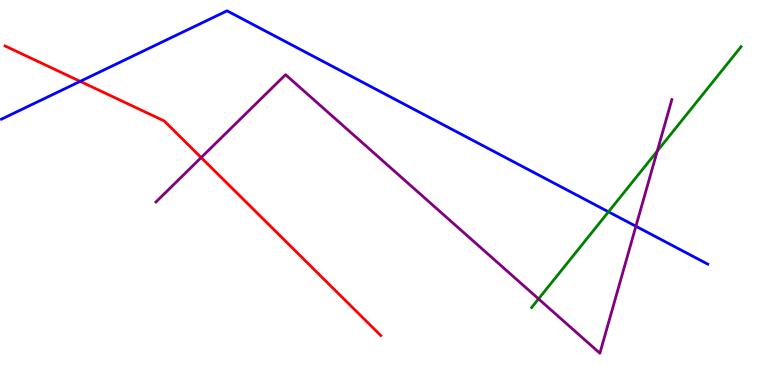[{'lines': ['blue', 'red'], 'intersections': [{'x': 1.03, 'y': 7.89}]}, {'lines': ['green', 'red'], 'intersections': []}, {'lines': ['purple', 'red'], 'intersections': [{'x': 2.6, 'y': 5.91}]}, {'lines': ['blue', 'green'], 'intersections': [{'x': 7.85, 'y': 4.5}]}, {'lines': ['blue', 'purple'], 'intersections': [{'x': 8.21, 'y': 4.12}]}, {'lines': ['green', 'purple'], 'intersections': [{'x': 6.95, 'y': 2.24}, {'x': 8.48, 'y': 6.07}]}]